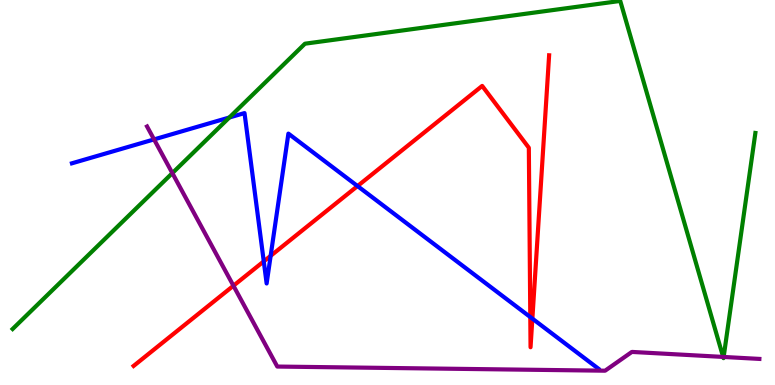[{'lines': ['blue', 'red'], 'intersections': [{'x': 3.4, 'y': 3.21}, {'x': 3.49, 'y': 3.35}, {'x': 4.61, 'y': 5.17}, {'x': 6.84, 'y': 1.76}, {'x': 6.87, 'y': 1.72}]}, {'lines': ['green', 'red'], 'intersections': []}, {'lines': ['purple', 'red'], 'intersections': [{'x': 3.01, 'y': 2.58}]}, {'lines': ['blue', 'green'], 'intersections': [{'x': 2.96, 'y': 6.95}]}, {'lines': ['blue', 'purple'], 'intersections': [{'x': 1.99, 'y': 6.38}]}, {'lines': ['green', 'purple'], 'intersections': [{'x': 2.22, 'y': 5.5}, {'x': 9.33, 'y': 0.729}, {'x': 9.34, 'y': 0.728}]}]